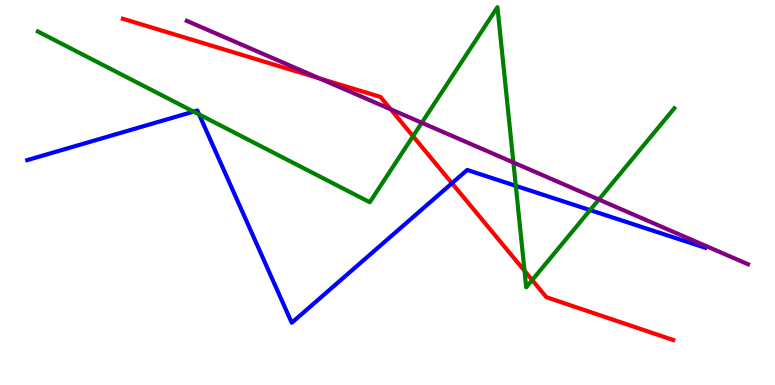[{'lines': ['blue', 'red'], 'intersections': [{'x': 5.83, 'y': 5.24}]}, {'lines': ['green', 'red'], 'intersections': [{'x': 5.33, 'y': 6.46}, {'x': 6.77, 'y': 2.97}, {'x': 6.87, 'y': 2.73}]}, {'lines': ['purple', 'red'], 'intersections': [{'x': 4.12, 'y': 7.96}, {'x': 5.04, 'y': 7.16}]}, {'lines': ['blue', 'green'], 'intersections': [{'x': 2.5, 'y': 7.1}, {'x': 2.57, 'y': 7.03}, {'x': 6.66, 'y': 5.17}, {'x': 7.61, 'y': 4.54}]}, {'lines': ['blue', 'purple'], 'intersections': []}, {'lines': ['green', 'purple'], 'intersections': [{'x': 5.44, 'y': 6.81}, {'x': 6.62, 'y': 5.78}, {'x': 7.73, 'y': 4.82}]}]